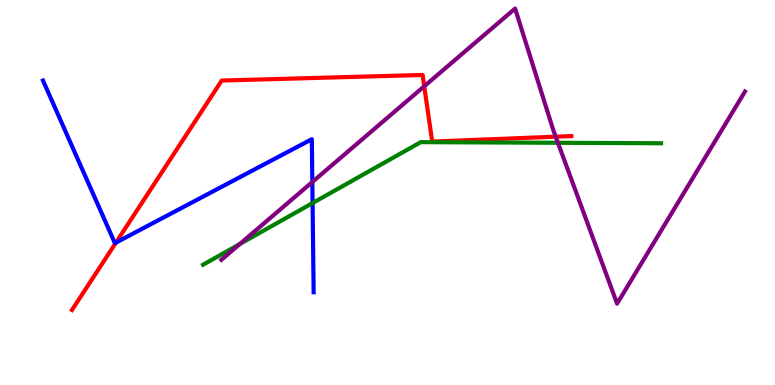[{'lines': ['blue', 'red'], 'intersections': [{'x': 1.5, 'y': 3.7}]}, {'lines': ['green', 'red'], 'intersections': []}, {'lines': ['purple', 'red'], 'intersections': [{'x': 5.47, 'y': 7.76}, {'x': 7.17, 'y': 6.45}]}, {'lines': ['blue', 'green'], 'intersections': [{'x': 4.03, 'y': 4.73}]}, {'lines': ['blue', 'purple'], 'intersections': [{'x': 4.03, 'y': 5.27}]}, {'lines': ['green', 'purple'], 'intersections': [{'x': 3.09, 'y': 3.66}, {'x': 7.2, 'y': 6.29}]}]